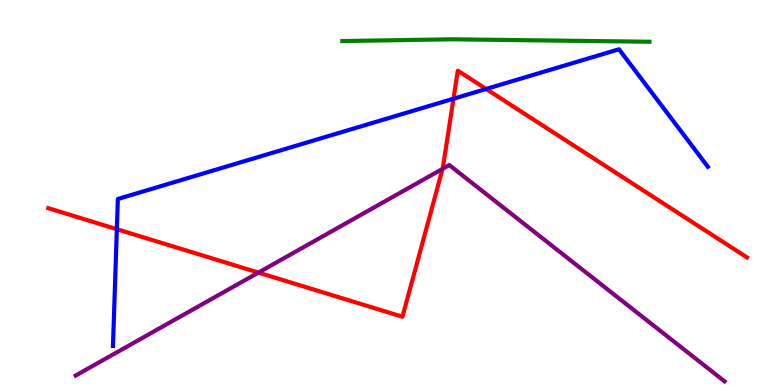[{'lines': ['blue', 'red'], 'intersections': [{'x': 1.51, 'y': 4.05}, {'x': 5.85, 'y': 7.44}, {'x': 6.27, 'y': 7.69}]}, {'lines': ['green', 'red'], 'intersections': []}, {'lines': ['purple', 'red'], 'intersections': [{'x': 3.33, 'y': 2.92}, {'x': 5.71, 'y': 5.61}]}, {'lines': ['blue', 'green'], 'intersections': []}, {'lines': ['blue', 'purple'], 'intersections': []}, {'lines': ['green', 'purple'], 'intersections': []}]